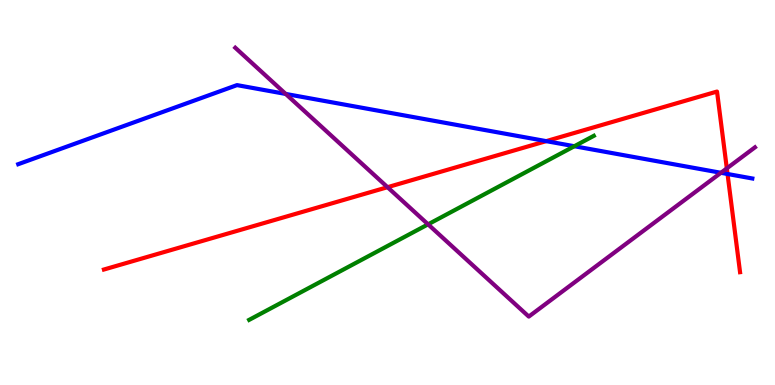[{'lines': ['blue', 'red'], 'intersections': [{'x': 7.05, 'y': 6.33}, {'x': 9.39, 'y': 5.48}]}, {'lines': ['green', 'red'], 'intersections': []}, {'lines': ['purple', 'red'], 'intersections': [{'x': 5.0, 'y': 5.14}, {'x': 9.38, 'y': 5.63}]}, {'lines': ['blue', 'green'], 'intersections': [{'x': 7.41, 'y': 6.2}]}, {'lines': ['blue', 'purple'], 'intersections': [{'x': 3.69, 'y': 7.56}, {'x': 9.3, 'y': 5.51}]}, {'lines': ['green', 'purple'], 'intersections': [{'x': 5.52, 'y': 4.17}]}]